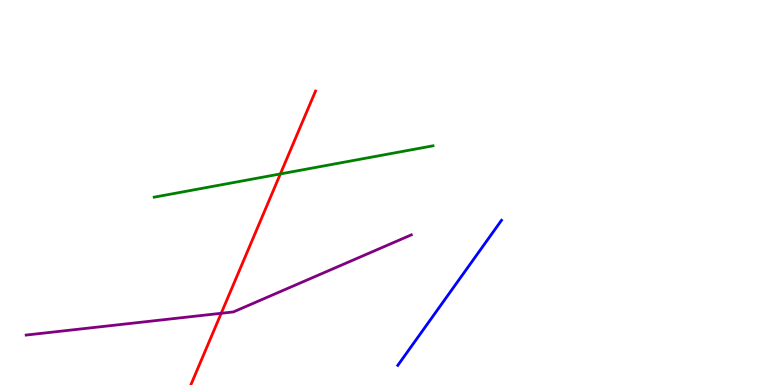[{'lines': ['blue', 'red'], 'intersections': []}, {'lines': ['green', 'red'], 'intersections': [{'x': 3.62, 'y': 5.48}]}, {'lines': ['purple', 'red'], 'intersections': [{'x': 2.85, 'y': 1.86}]}, {'lines': ['blue', 'green'], 'intersections': []}, {'lines': ['blue', 'purple'], 'intersections': []}, {'lines': ['green', 'purple'], 'intersections': []}]